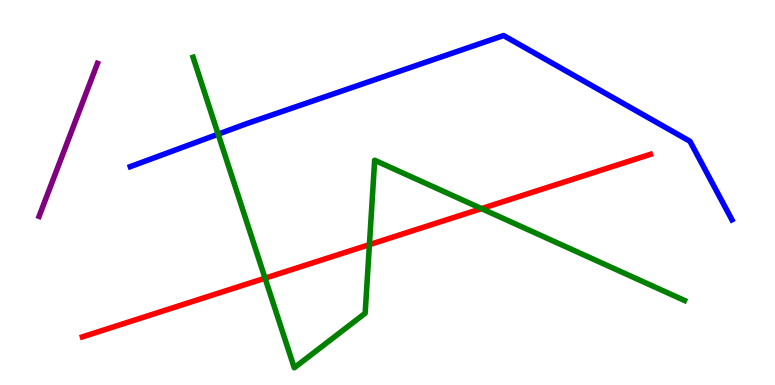[{'lines': ['blue', 'red'], 'intersections': []}, {'lines': ['green', 'red'], 'intersections': [{'x': 3.42, 'y': 2.77}, {'x': 4.77, 'y': 3.65}, {'x': 6.21, 'y': 4.58}]}, {'lines': ['purple', 'red'], 'intersections': []}, {'lines': ['blue', 'green'], 'intersections': [{'x': 2.81, 'y': 6.51}]}, {'lines': ['blue', 'purple'], 'intersections': []}, {'lines': ['green', 'purple'], 'intersections': []}]